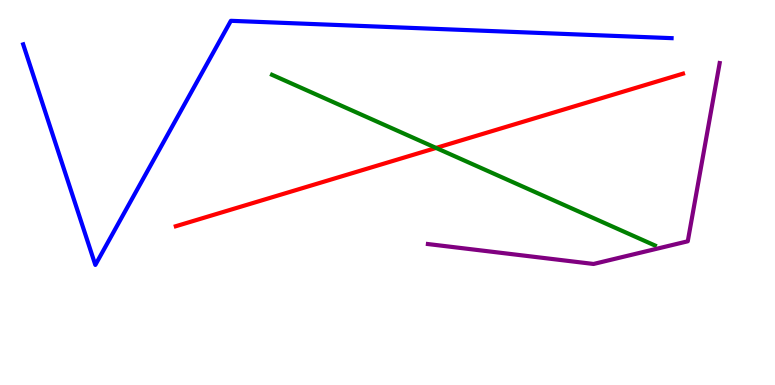[{'lines': ['blue', 'red'], 'intersections': []}, {'lines': ['green', 'red'], 'intersections': [{'x': 5.63, 'y': 6.16}]}, {'lines': ['purple', 'red'], 'intersections': []}, {'lines': ['blue', 'green'], 'intersections': []}, {'lines': ['blue', 'purple'], 'intersections': []}, {'lines': ['green', 'purple'], 'intersections': []}]